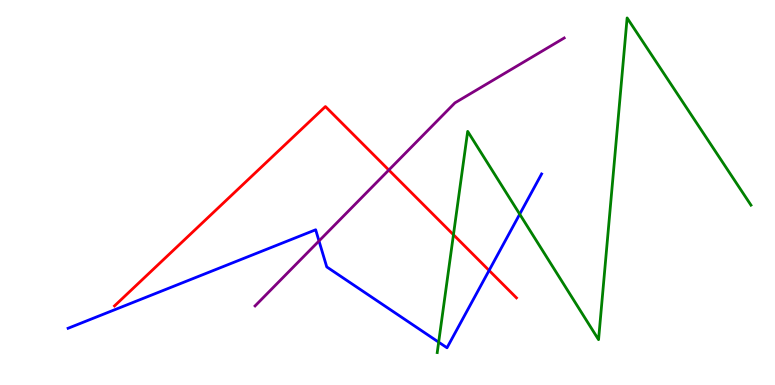[{'lines': ['blue', 'red'], 'intersections': [{'x': 6.31, 'y': 2.98}]}, {'lines': ['green', 'red'], 'intersections': [{'x': 5.85, 'y': 3.9}]}, {'lines': ['purple', 'red'], 'intersections': [{'x': 5.02, 'y': 5.58}]}, {'lines': ['blue', 'green'], 'intersections': [{'x': 5.66, 'y': 1.11}, {'x': 6.71, 'y': 4.44}]}, {'lines': ['blue', 'purple'], 'intersections': [{'x': 4.12, 'y': 3.74}]}, {'lines': ['green', 'purple'], 'intersections': []}]